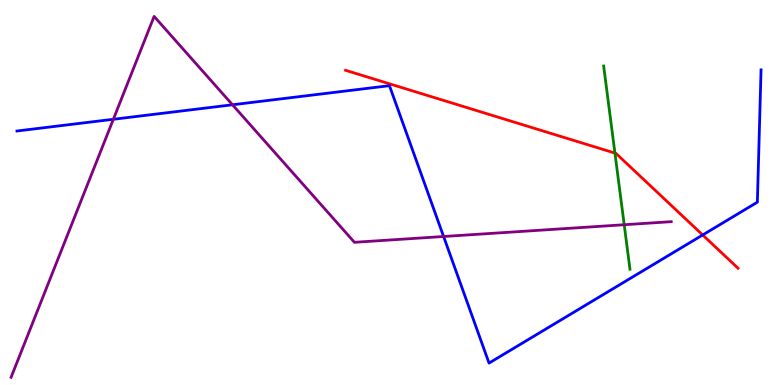[{'lines': ['blue', 'red'], 'intersections': [{'x': 9.07, 'y': 3.9}]}, {'lines': ['green', 'red'], 'intersections': [{'x': 7.93, 'y': 6.02}]}, {'lines': ['purple', 'red'], 'intersections': []}, {'lines': ['blue', 'green'], 'intersections': []}, {'lines': ['blue', 'purple'], 'intersections': [{'x': 1.46, 'y': 6.9}, {'x': 3.0, 'y': 7.28}, {'x': 5.72, 'y': 3.86}]}, {'lines': ['green', 'purple'], 'intersections': [{'x': 8.05, 'y': 4.16}]}]